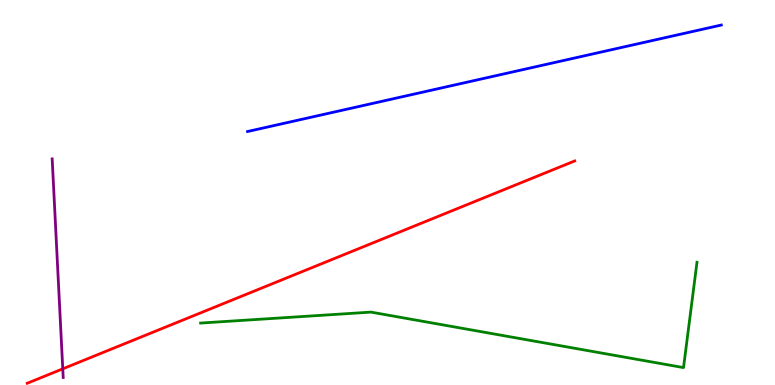[{'lines': ['blue', 'red'], 'intersections': []}, {'lines': ['green', 'red'], 'intersections': []}, {'lines': ['purple', 'red'], 'intersections': [{'x': 0.81, 'y': 0.42}]}, {'lines': ['blue', 'green'], 'intersections': []}, {'lines': ['blue', 'purple'], 'intersections': []}, {'lines': ['green', 'purple'], 'intersections': []}]